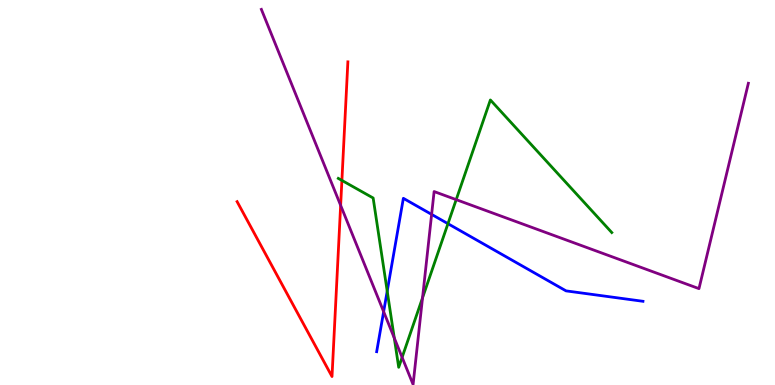[{'lines': ['blue', 'red'], 'intersections': []}, {'lines': ['green', 'red'], 'intersections': [{'x': 4.41, 'y': 5.31}]}, {'lines': ['purple', 'red'], 'intersections': [{'x': 4.4, 'y': 4.67}]}, {'lines': ['blue', 'green'], 'intersections': [{'x': 5.0, 'y': 2.44}, {'x': 5.78, 'y': 4.19}]}, {'lines': ['blue', 'purple'], 'intersections': [{'x': 4.95, 'y': 1.9}, {'x': 5.57, 'y': 4.43}]}, {'lines': ['green', 'purple'], 'intersections': [{'x': 5.09, 'y': 1.22}, {'x': 5.19, 'y': 0.718}, {'x': 5.45, 'y': 2.26}, {'x': 5.89, 'y': 4.81}]}]